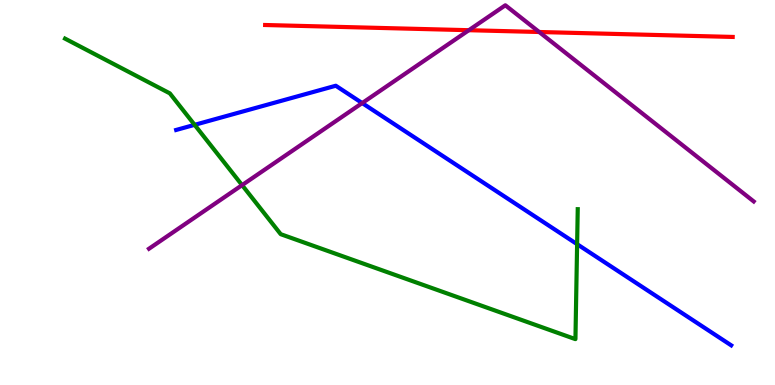[{'lines': ['blue', 'red'], 'intersections': []}, {'lines': ['green', 'red'], 'intersections': []}, {'lines': ['purple', 'red'], 'intersections': [{'x': 6.05, 'y': 9.22}, {'x': 6.96, 'y': 9.17}]}, {'lines': ['blue', 'green'], 'intersections': [{'x': 2.51, 'y': 6.76}, {'x': 7.45, 'y': 3.66}]}, {'lines': ['blue', 'purple'], 'intersections': [{'x': 4.67, 'y': 7.32}]}, {'lines': ['green', 'purple'], 'intersections': [{'x': 3.12, 'y': 5.19}]}]